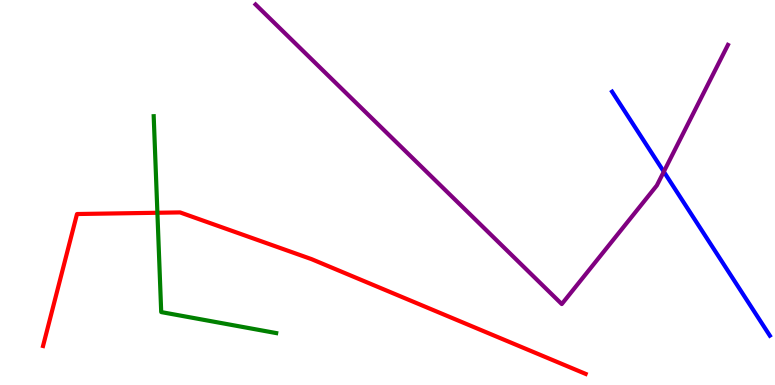[{'lines': ['blue', 'red'], 'intersections': []}, {'lines': ['green', 'red'], 'intersections': [{'x': 2.03, 'y': 4.47}]}, {'lines': ['purple', 'red'], 'intersections': []}, {'lines': ['blue', 'green'], 'intersections': []}, {'lines': ['blue', 'purple'], 'intersections': [{'x': 8.57, 'y': 5.54}]}, {'lines': ['green', 'purple'], 'intersections': []}]